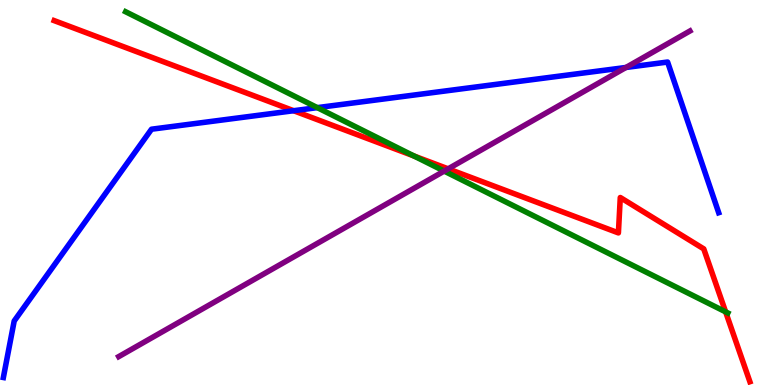[{'lines': ['blue', 'red'], 'intersections': [{'x': 3.79, 'y': 7.12}]}, {'lines': ['green', 'red'], 'intersections': [{'x': 5.34, 'y': 5.95}, {'x': 9.36, 'y': 1.9}]}, {'lines': ['purple', 'red'], 'intersections': [{'x': 5.78, 'y': 5.61}]}, {'lines': ['blue', 'green'], 'intersections': [{'x': 4.09, 'y': 7.2}]}, {'lines': ['blue', 'purple'], 'intersections': [{'x': 8.08, 'y': 8.25}]}, {'lines': ['green', 'purple'], 'intersections': [{'x': 5.73, 'y': 5.56}]}]